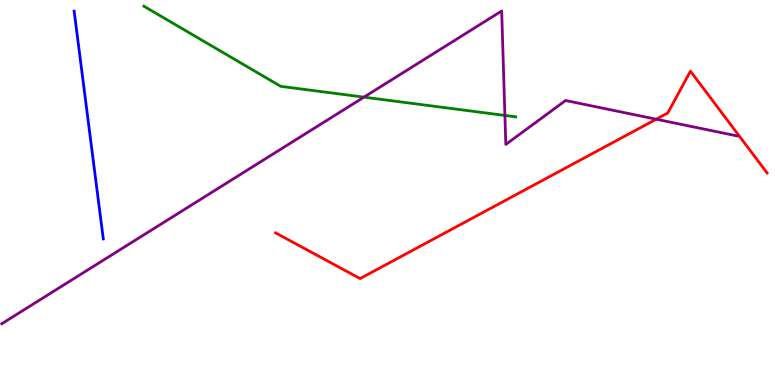[{'lines': ['blue', 'red'], 'intersections': []}, {'lines': ['green', 'red'], 'intersections': []}, {'lines': ['purple', 'red'], 'intersections': [{'x': 8.47, 'y': 6.9}]}, {'lines': ['blue', 'green'], 'intersections': []}, {'lines': ['blue', 'purple'], 'intersections': []}, {'lines': ['green', 'purple'], 'intersections': [{'x': 4.7, 'y': 7.48}, {'x': 6.51, 'y': 7.0}]}]